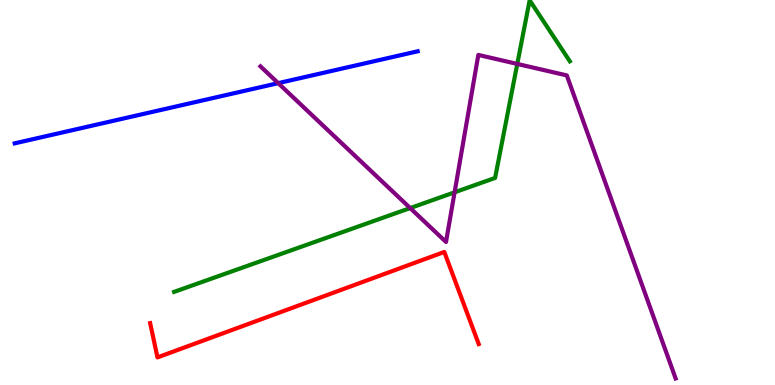[{'lines': ['blue', 'red'], 'intersections': []}, {'lines': ['green', 'red'], 'intersections': []}, {'lines': ['purple', 'red'], 'intersections': []}, {'lines': ['blue', 'green'], 'intersections': []}, {'lines': ['blue', 'purple'], 'intersections': [{'x': 3.59, 'y': 7.84}]}, {'lines': ['green', 'purple'], 'intersections': [{'x': 5.29, 'y': 4.6}, {'x': 5.87, 'y': 5.0}, {'x': 6.67, 'y': 8.34}]}]